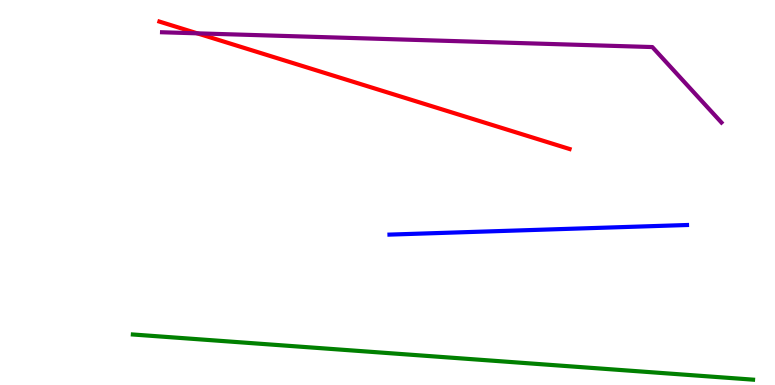[{'lines': ['blue', 'red'], 'intersections': []}, {'lines': ['green', 'red'], 'intersections': []}, {'lines': ['purple', 'red'], 'intersections': [{'x': 2.54, 'y': 9.13}]}, {'lines': ['blue', 'green'], 'intersections': []}, {'lines': ['blue', 'purple'], 'intersections': []}, {'lines': ['green', 'purple'], 'intersections': []}]